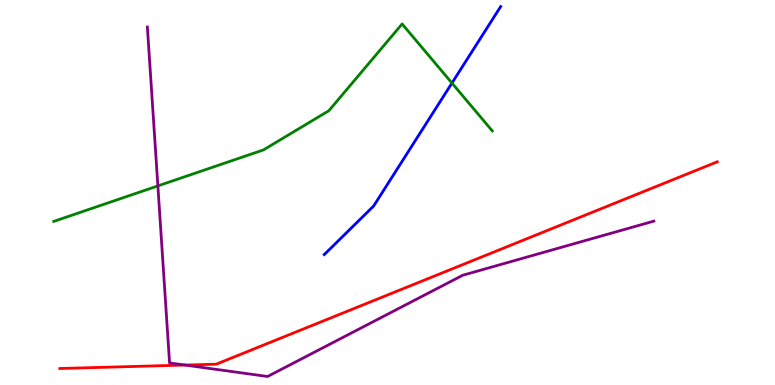[{'lines': ['blue', 'red'], 'intersections': []}, {'lines': ['green', 'red'], 'intersections': []}, {'lines': ['purple', 'red'], 'intersections': [{'x': 2.39, 'y': 0.518}]}, {'lines': ['blue', 'green'], 'intersections': [{'x': 5.83, 'y': 7.84}]}, {'lines': ['blue', 'purple'], 'intersections': []}, {'lines': ['green', 'purple'], 'intersections': [{'x': 2.04, 'y': 5.17}]}]